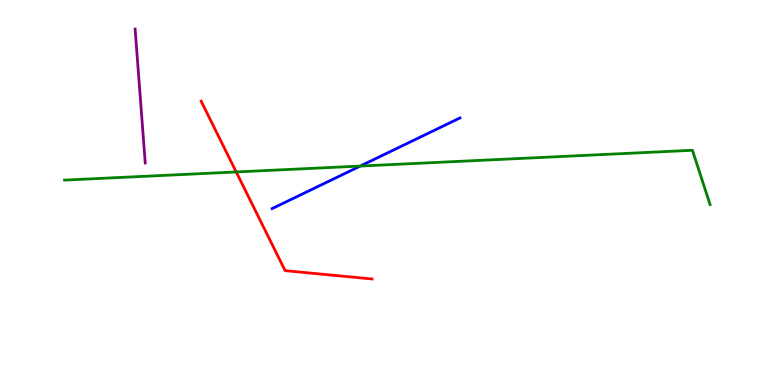[{'lines': ['blue', 'red'], 'intersections': []}, {'lines': ['green', 'red'], 'intersections': [{'x': 3.05, 'y': 5.53}]}, {'lines': ['purple', 'red'], 'intersections': []}, {'lines': ['blue', 'green'], 'intersections': [{'x': 4.65, 'y': 5.69}]}, {'lines': ['blue', 'purple'], 'intersections': []}, {'lines': ['green', 'purple'], 'intersections': []}]